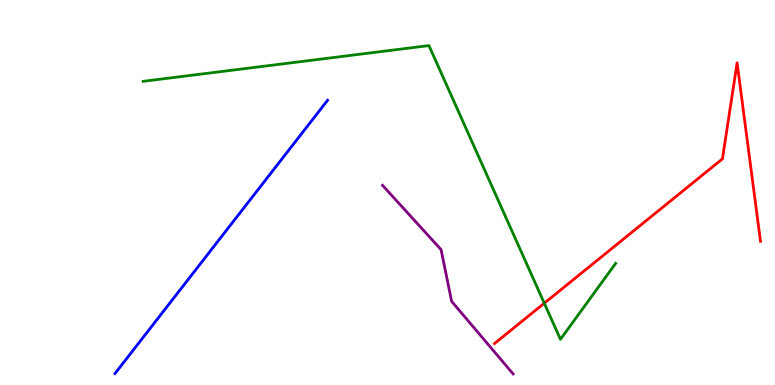[{'lines': ['blue', 'red'], 'intersections': []}, {'lines': ['green', 'red'], 'intersections': [{'x': 7.02, 'y': 2.12}]}, {'lines': ['purple', 'red'], 'intersections': []}, {'lines': ['blue', 'green'], 'intersections': []}, {'lines': ['blue', 'purple'], 'intersections': []}, {'lines': ['green', 'purple'], 'intersections': []}]